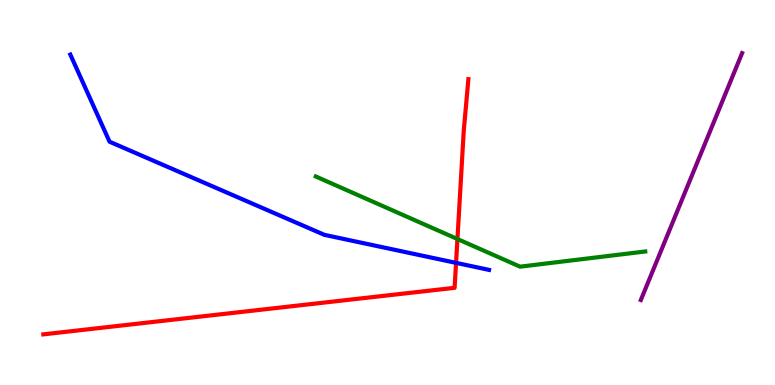[{'lines': ['blue', 'red'], 'intersections': [{'x': 5.88, 'y': 3.17}]}, {'lines': ['green', 'red'], 'intersections': [{'x': 5.9, 'y': 3.79}]}, {'lines': ['purple', 'red'], 'intersections': []}, {'lines': ['blue', 'green'], 'intersections': []}, {'lines': ['blue', 'purple'], 'intersections': []}, {'lines': ['green', 'purple'], 'intersections': []}]